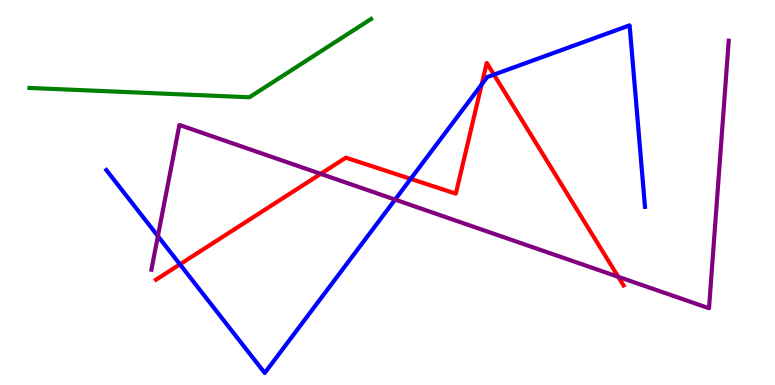[{'lines': ['blue', 'red'], 'intersections': [{'x': 2.32, 'y': 3.13}, {'x': 5.3, 'y': 5.35}, {'x': 6.22, 'y': 7.81}, {'x': 6.37, 'y': 8.06}]}, {'lines': ['green', 'red'], 'intersections': []}, {'lines': ['purple', 'red'], 'intersections': [{'x': 4.14, 'y': 5.48}, {'x': 7.98, 'y': 2.81}]}, {'lines': ['blue', 'green'], 'intersections': []}, {'lines': ['blue', 'purple'], 'intersections': [{'x': 2.04, 'y': 3.87}, {'x': 5.1, 'y': 4.82}]}, {'lines': ['green', 'purple'], 'intersections': []}]